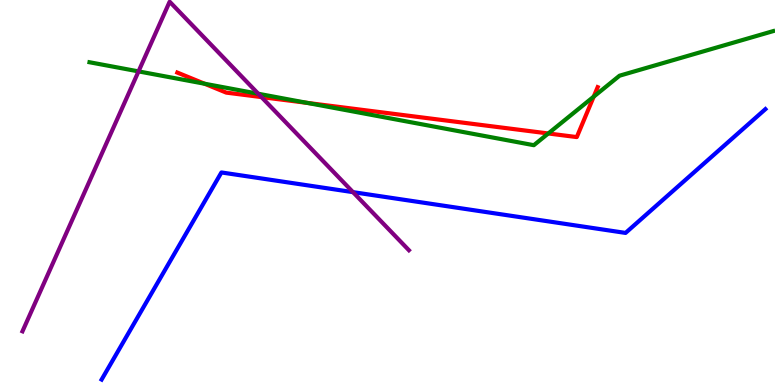[{'lines': ['blue', 'red'], 'intersections': []}, {'lines': ['green', 'red'], 'intersections': [{'x': 2.64, 'y': 7.83}, {'x': 3.96, 'y': 7.33}, {'x': 7.07, 'y': 6.53}, {'x': 7.66, 'y': 7.49}]}, {'lines': ['purple', 'red'], 'intersections': [{'x': 3.37, 'y': 7.48}]}, {'lines': ['blue', 'green'], 'intersections': []}, {'lines': ['blue', 'purple'], 'intersections': [{'x': 4.55, 'y': 5.01}]}, {'lines': ['green', 'purple'], 'intersections': [{'x': 1.79, 'y': 8.15}, {'x': 3.33, 'y': 7.56}]}]